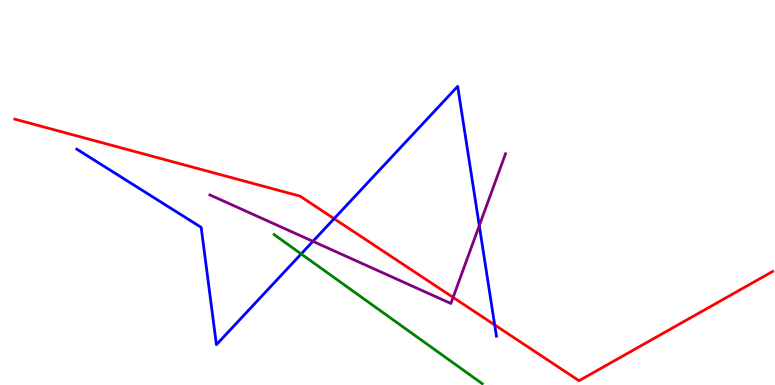[{'lines': ['blue', 'red'], 'intersections': [{'x': 4.31, 'y': 4.32}, {'x': 6.38, 'y': 1.56}]}, {'lines': ['green', 'red'], 'intersections': []}, {'lines': ['purple', 'red'], 'intersections': [{'x': 5.85, 'y': 2.28}]}, {'lines': ['blue', 'green'], 'intersections': [{'x': 3.89, 'y': 3.4}]}, {'lines': ['blue', 'purple'], 'intersections': [{'x': 4.04, 'y': 3.73}, {'x': 6.18, 'y': 4.14}]}, {'lines': ['green', 'purple'], 'intersections': []}]